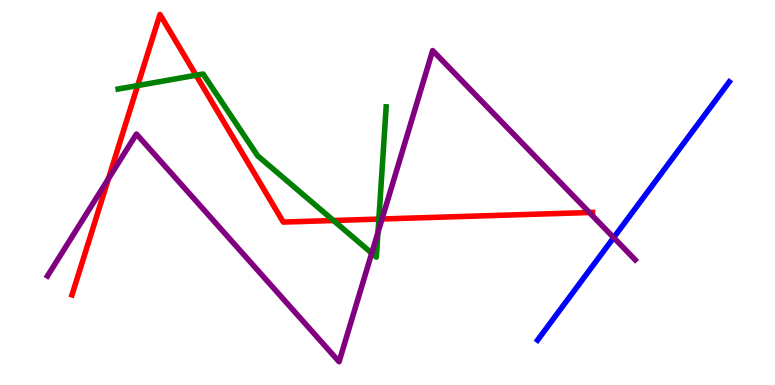[{'lines': ['blue', 'red'], 'intersections': []}, {'lines': ['green', 'red'], 'intersections': [{'x': 1.78, 'y': 7.78}, {'x': 2.53, 'y': 8.05}, {'x': 4.3, 'y': 4.27}, {'x': 4.89, 'y': 4.31}]}, {'lines': ['purple', 'red'], 'intersections': [{'x': 1.4, 'y': 5.36}, {'x': 4.93, 'y': 4.31}, {'x': 7.61, 'y': 4.48}]}, {'lines': ['blue', 'green'], 'intersections': []}, {'lines': ['blue', 'purple'], 'intersections': [{'x': 7.92, 'y': 3.83}]}, {'lines': ['green', 'purple'], 'intersections': [{'x': 4.8, 'y': 3.42}, {'x': 4.88, 'y': 3.96}]}]